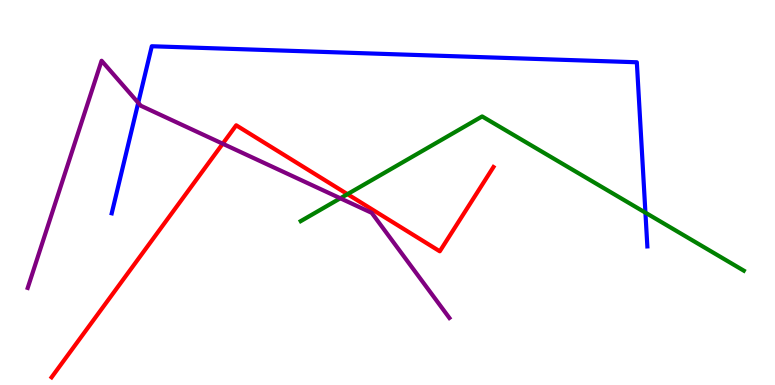[{'lines': ['blue', 'red'], 'intersections': []}, {'lines': ['green', 'red'], 'intersections': [{'x': 4.48, 'y': 4.96}]}, {'lines': ['purple', 'red'], 'intersections': [{'x': 2.87, 'y': 6.27}]}, {'lines': ['blue', 'green'], 'intersections': [{'x': 8.33, 'y': 4.48}]}, {'lines': ['blue', 'purple'], 'intersections': [{'x': 1.78, 'y': 7.33}]}, {'lines': ['green', 'purple'], 'intersections': [{'x': 4.39, 'y': 4.85}]}]